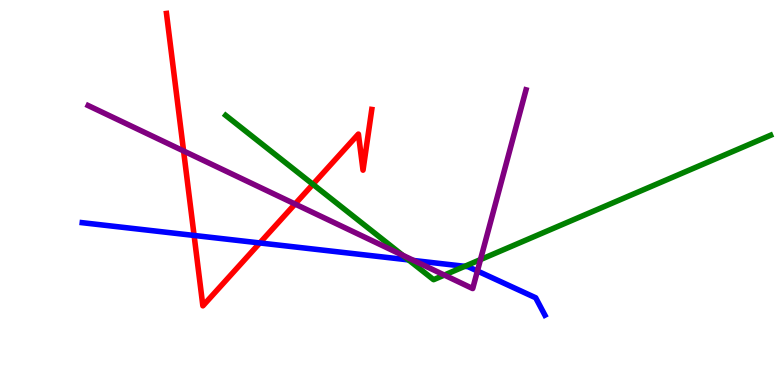[{'lines': ['blue', 'red'], 'intersections': [{'x': 2.5, 'y': 3.88}, {'x': 3.35, 'y': 3.69}]}, {'lines': ['green', 'red'], 'intersections': [{'x': 4.04, 'y': 5.21}]}, {'lines': ['purple', 'red'], 'intersections': [{'x': 2.37, 'y': 6.08}, {'x': 3.81, 'y': 4.7}]}, {'lines': ['blue', 'green'], 'intersections': [{'x': 5.27, 'y': 3.25}, {'x': 6.0, 'y': 3.08}]}, {'lines': ['blue', 'purple'], 'intersections': [{'x': 5.34, 'y': 3.23}, {'x': 6.16, 'y': 2.96}]}, {'lines': ['green', 'purple'], 'intersections': [{'x': 5.2, 'y': 3.37}, {'x': 5.73, 'y': 2.86}, {'x': 6.2, 'y': 3.26}]}]